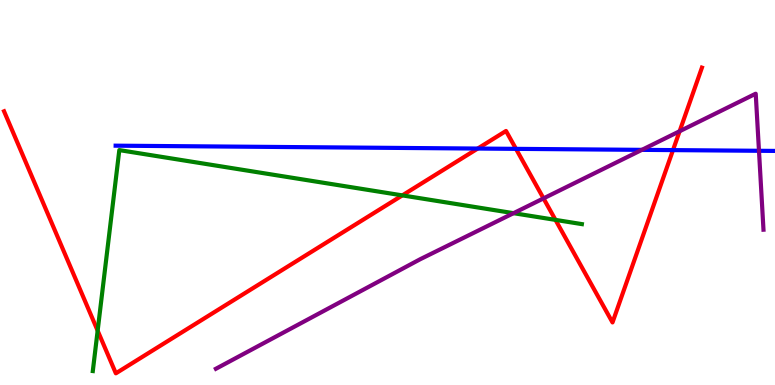[{'lines': ['blue', 'red'], 'intersections': [{'x': 6.16, 'y': 6.14}, {'x': 6.66, 'y': 6.13}, {'x': 8.68, 'y': 6.1}]}, {'lines': ['green', 'red'], 'intersections': [{'x': 1.26, 'y': 1.41}, {'x': 5.19, 'y': 4.93}, {'x': 7.17, 'y': 4.29}]}, {'lines': ['purple', 'red'], 'intersections': [{'x': 7.01, 'y': 4.85}, {'x': 8.77, 'y': 6.59}]}, {'lines': ['blue', 'green'], 'intersections': []}, {'lines': ['blue', 'purple'], 'intersections': [{'x': 8.28, 'y': 6.11}, {'x': 9.79, 'y': 6.08}]}, {'lines': ['green', 'purple'], 'intersections': [{'x': 6.63, 'y': 4.46}]}]